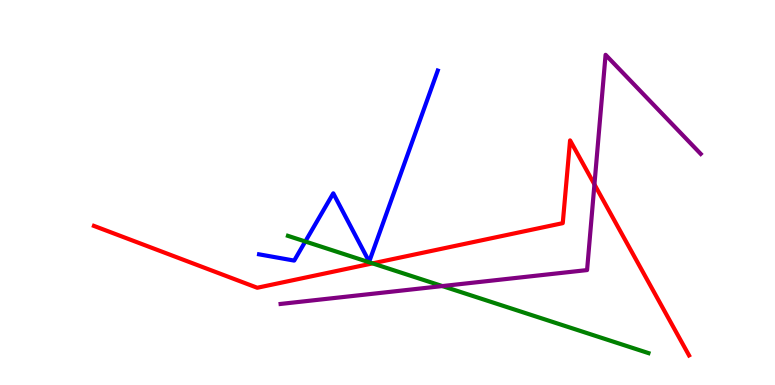[{'lines': ['blue', 'red'], 'intersections': []}, {'lines': ['green', 'red'], 'intersections': [{'x': 4.81, 'y': 3.16}]}, {'lines': ['purple', 'red'], 'intersections': [{'x': 7.67, 'y': 5.21}]}, {'lines': ['blue', 'green'], 'intersections': [{'x': 3.94, 'y': 3.73}]}, {'lines': ['blue', 'purple'], 'intersections': []}, {'lines': ['green', 'purple'], 'intersections': [{'x': 5.71, 'y': 2.57}]}]